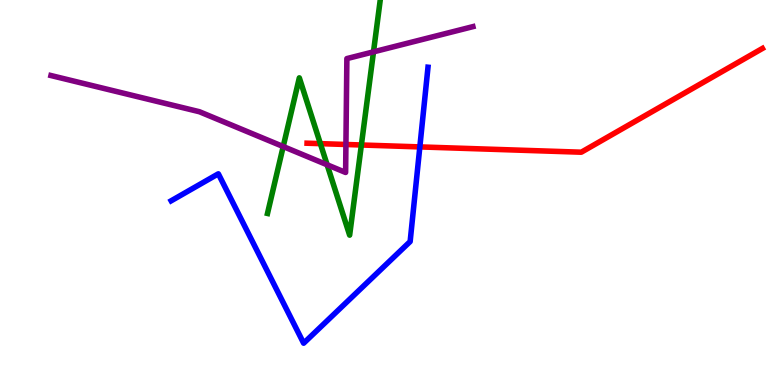[{'lines': ['blue', 'red'], 'intersections': [{'x': 5.42, 'y': 6.18}]}, {'lines': ['green', 'red'], 'intersections': [{'x': 4.13, 'y': 6.27}, {'x': 4.66, 'y': 6.23}]}, {'lines': ['purple', 'red'], 'intersections': [{'x': 4.46, 'y': 6.25}]}, {'lines': ['blue', 'green'], 'intersections': []}, {'lines': ['blue', 'purple'], 'intersections': []}, {'lines': ['green', 'purple'], 'intersections': [{'x': 3.65, 'y': 6.19}, {'x': 4.22, 'y': 5.72}, {'x': 4.82, 'y': 8.65}]}]